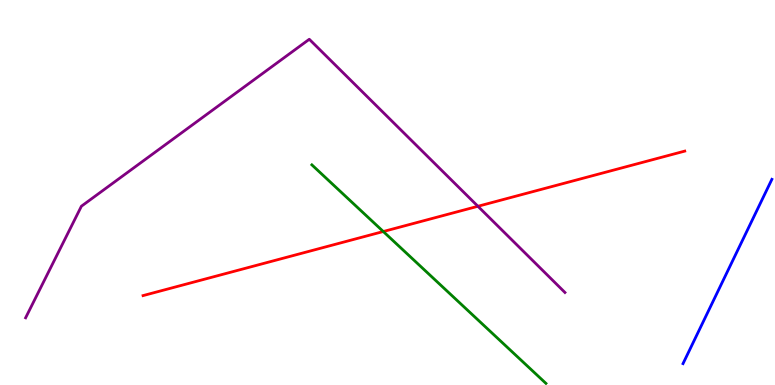[{'lines': ['blue', 'red'], 'intersections': []}, {'lines': ['green', 'red'], 'intersections': [{'x': 4.95, 'y': 3.99}]}, {'lines': ['purple', 'red'], 'intersections': [{'x': 6.17, 'y': 4.64}]}, {'lines': ['blue', 'green'], 'intersections': []}, {'lines': ['blue', 'purple'], 'intersections': []}, {'lines': ['green', 'purple'], 'intersections': []}]